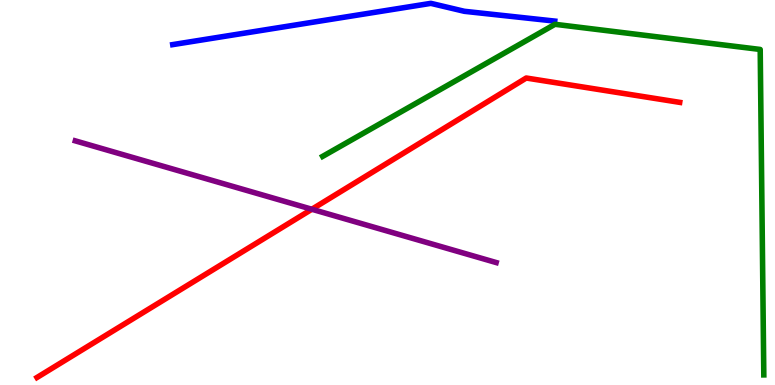[{'lines': ['blue', 'red'], 'intersections': []}, {'lines': ['green', 'red'], 'intersections': []}, {'lines': ['purple', 'red'], 'intersections': [{'x': 4.02, 'y': 4.56}]}, {'lines': ['blue', 'green'], 'intersections': []}, {'lines': ['blue', 'purple'], 'intersections': []}, {'lines': ['green', 'purple'], 'intersections': []}]